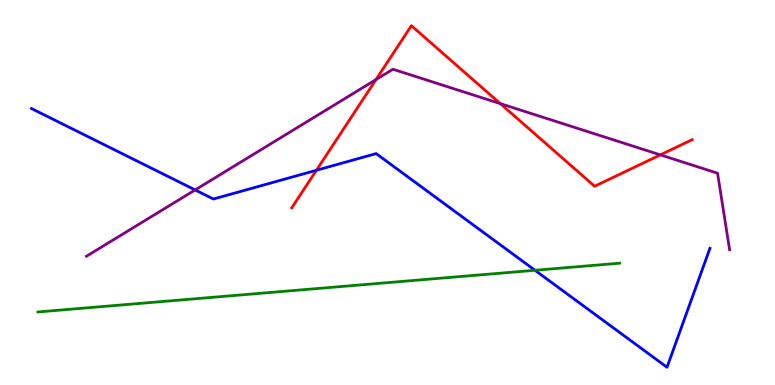[{'lines': ['blue', 'red'], 'intersections': [{'x': 4.08, 'y': 5.58}]}, {'lines': ['green', 'red'], 'intersections': []}, {'lines': ['purple', 'red'], 'intersections': [{'x': 4.85, 'y': 7.93}, {'x': 6.46, 'y': 7.31}, {'x': 8.52, 'y': 5.98}]}, {'lines': ['blue', 'green'], 'intersections': [{'x': 6.9, 'y': 2.98}]}, {'lines': ['blue', 'purple'], 'intersections': [{'x': 2.52, 'y': 5.07}]}, {'lines': ['green', 'purple'], 'intersections': []}]